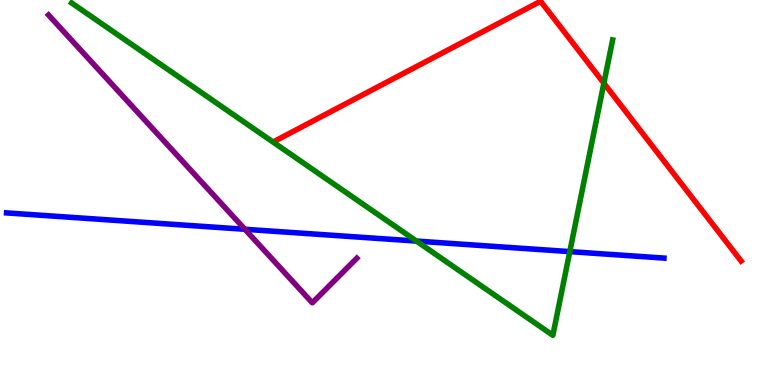[{'lines': ['blue', 'red'], 'intersections': []}, {'lines': ['green', 'red'], 'intersections': [{'x': 7.79, 'y': 7.84}]}, {'lines': ['purple', 'red'], 'intersections': []}, {'lines': ['blue', 'green'], 'intersections': [{'x': 5.37, 'y': 3.74}, {'x': 7.35, 'y': 3.46}]}, {'lines': ['blue', 'purple'], 'intersections': [{'x': 3.16, 'y': 4.04}]}, {'lines': ['green', 'purple'], 'intersections': []}]